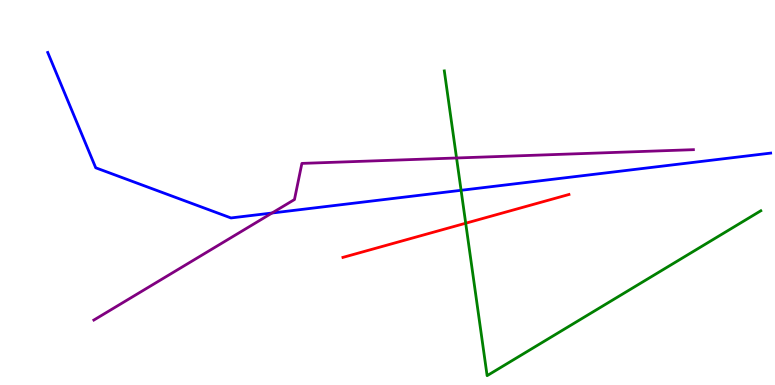[{'lines': ['blue', 'red'], 'intersections': []}, {'lines': ['green', 'red'], 'intersections': [{'x': 6.01, 'y': 4.2}]}, {'lines': ['purple', 'red'], 'intersections': []}, {'lines': ['blue', 'green'], 'intersections': [{'x': 5.95, 'y': 5.06}]}, {'lines': ['blue', 'purple'], 'intersections': [{'x': 3.51, 'y': 4.47}]}, {'lines': ['green', 'purple'], 'intersections': [{'x': 5.89, 'y': 5.9}]}]